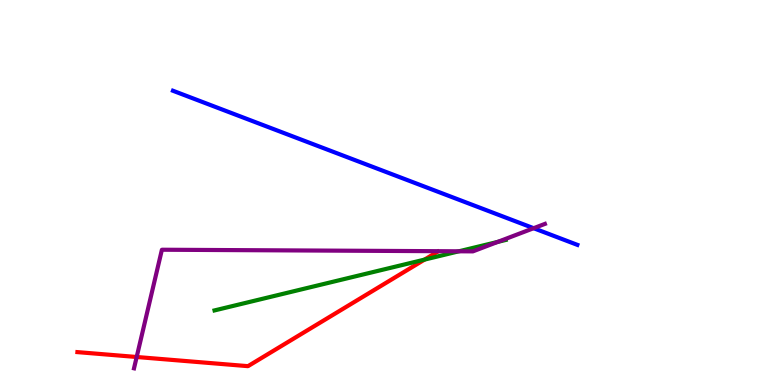[{'lines': ['blue', 'red'], 'intersections': []}, {'lines': ['green', 'red'], 'intersections': [{'x': 5.48, 'y': 3.26}]}, {'lines': ['purple', 'red'], 'intersections': [{'x': 1.76, 'y': 0.727}]}, {'lines': ['blue', 'green'], 'intersections': []}, {'lines': ['blue', 'purple'], 'intersections': [{'x': 6.89, 'y': 4.07}]}, {'lines': ['green', 'purple'], 'intersections': [{'x': 5.92, 'y': 3.47}, {'x': 6.42, 'y': 3.72}]}]